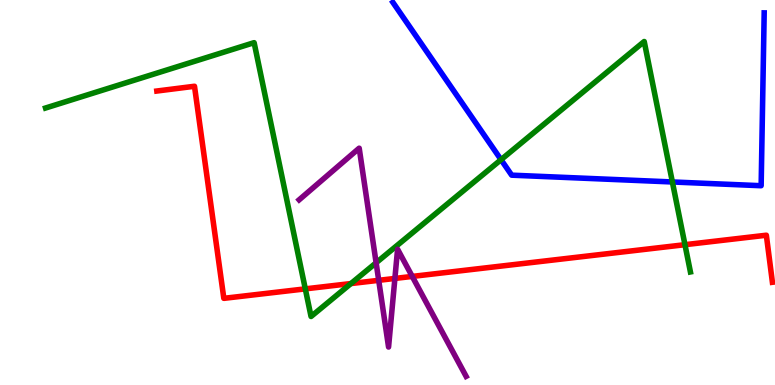[{'lines': ['blue', 'red'], 'intersections': []}, {'lines': ['green', 'red'], 'intersections': [{'x': 3.94, 'y': 2.5}, {'x': 4.53, 'y': 2.63}, {'x': 8.84, 'y': 3.64}]}, {'lines': ['purple', 'red'], 'intersections': [{'x': 4.89, 'y': 2.72}, {'x': 5.1, 'y': 2.77}, {'x': 5.32, 'y': 2.82}]}, {'lines': ['blue', 'green'], 'intersections': [{'x': 6.46, 'y': 5.85}, {'x': 8.68, 'y': 5.27}]}, {'lines': ['blue', 'purple'], 'intersections': []}, {'lines': ['green', 'purple'], 'intersections': [{'x': 4.85, 'y': 3.17}]}]